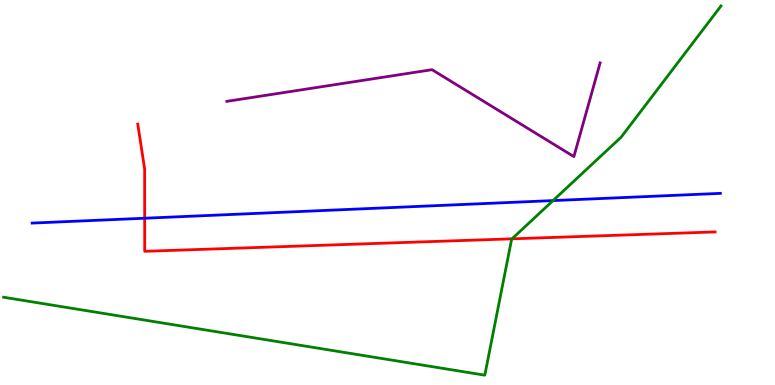[{'lines': ['blue', 'red'], 'intersections': [{'x': 1.87, 'y': 4.33}]}, {'lines': ['green', 'red'], 'intersections': [{'x': 6.61, 'y': 3.8}]}, {'lines': ['purple', 'red'], 'intersections': []}, {'lines': ['blue', 'green'], 'intersections': [{'x': 7.14, 'y': 4.79}]}, {'lines': ['blue', 'purple'], 'intersections': []}, {'lines': ['green', 'purple'], 'intersections': []}]